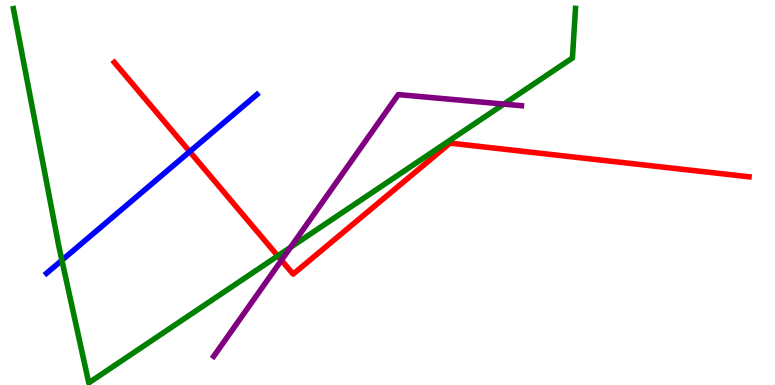[{'lines': ['blue', 'red'], 'intersections': [{'x': 2.45, 'y': 6.06}]}, {'lines': ['green', 'red'], 'intersections': [{'x': 3.58, 'y': 3.35}]}, {'lines': ['purple', 'red'], 'intersections': [{'x': 3.63, 'y': 3.24}]}, {'lines': ['blue', 'green'], 'intersections': [{'x': 0.799, 'y': 3.24}]}, {'lines': ['blue', 'purple'], 'intersections': []}, {'lines': ['green', 'purple'], 'intersections': [{'x': 3.75, 'y': 3.58}, {'x': 6.5, 'y': 7.3}]}]